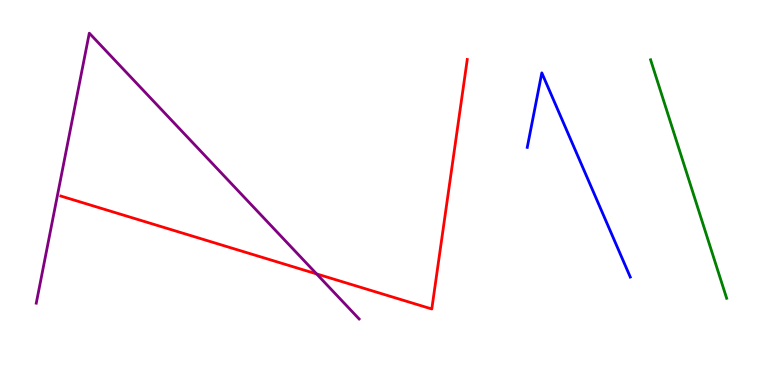[{'lines': ['blue', 'red'], 'intersections': []}, {'lines': ['green', 'red'], 'intersections': []}, {'lines': ['purple', 'red'], 'intersections': [{'x': 4.08, 'y': 2.89}]}, {'lines': ['blue', 'green'], 'intersections': []}, {'lines': ['blue', 'purple'], 'intersections': []}, {'lines': ['green', 'purple'], 'intersections': []}]